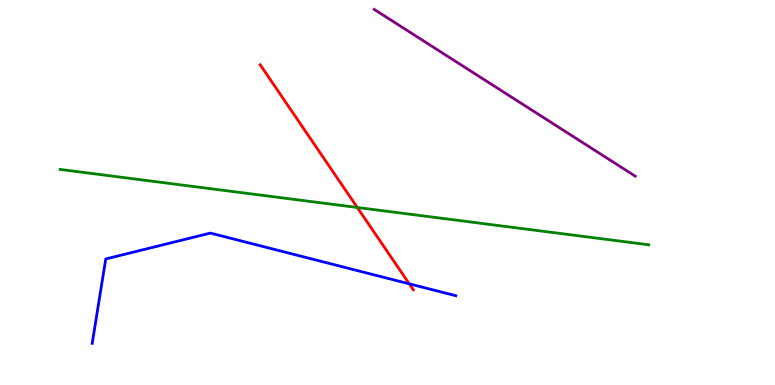[{'lines': ['blue', 'red'], 'intersections': [{'x': 5.28, 'y': 2.63}]}, {'lines': ['green', 'red'], 'intersections': [{'x': 4.61, 'y': 4.61}]}, {'lines': ['purple', 'red'], 'intersections': []}, {'lines': ['blue', 'green'], 'intersections': []}, {'lines': ['blue', 'purple'], 'intersections': []}, {'lines': ['green', 'purple'], 'intersections': []}]